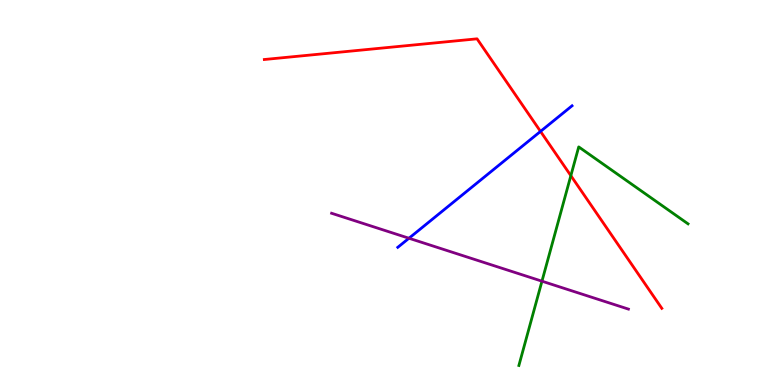[{'lines': ['blue', 'red'], 'intersections': [{'x': 6.97, 'y': 6.59}]}, {'lines': ['green', 'red'], 'intersections': [{'x': 7.37, 'y': 5.44}]}, {'lines': ['purple', 'red'], 'intersections': []}, {'lines': ['blue', 'green'], 'intersections': []}, {'lines': ['blue', 'purple'], 'intersections': [{'x': 5.28, 'y': 3.81}]}, {'lines': ['green', 'purple'], 'intersections': [{'x': 6.99, 'y': 2.7}]}]